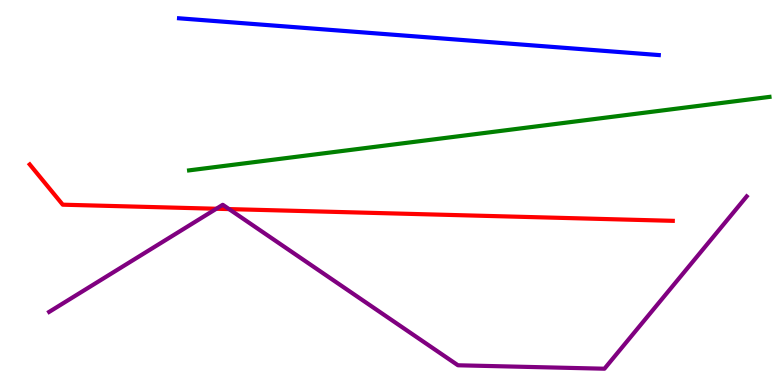[{'lines': ['blue', 'red'], 'intersections': []}, {'lines': ['green', 'red'], 'intersections': []}, {'lines': ['purple', 'red'], 'intersections': [{'x': 2.79, 'y': 4.58}, {'x': 2.96, 'y': 4.57}]}, {'lines': ['blue', 'green'], 'intersections': []}, {'lines': ['blue', 'purple'], 'intersections': []}, {'lines': ['green', 'purple'], 'intersections': []}]